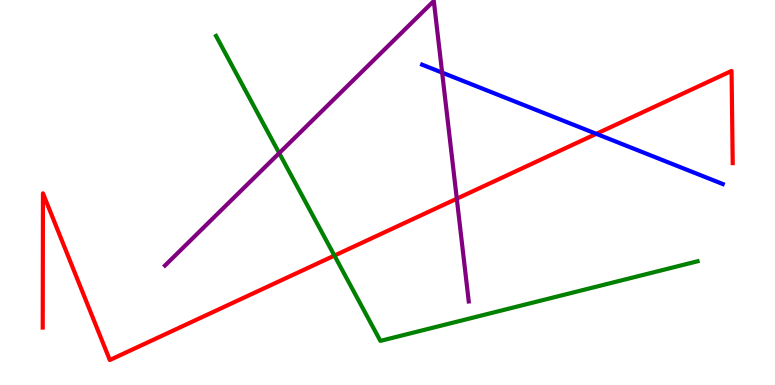[{'lines': ['blue', 'red'], 'intersections': [{'x': 7.69, 'y': 6.52}]}, {'lines': ['green', 'red'], 'intersections': [{'x': 4.32, 'y': 3.36}]}, {'lines': ['purple', 'red'], 'intersections': [{'x': 5.89, 'y': 4.84}]}, {'lines': ['blue', 'green'], 'intersections': []}, {'lines': ['blue', 'purple'], 'intersections': [{'x': 5.7, 'y': 8.11}]}, {'lines': ['green', 'purple'], 'intersections': [{'x': 3.6, 'y': 6.02}]}]